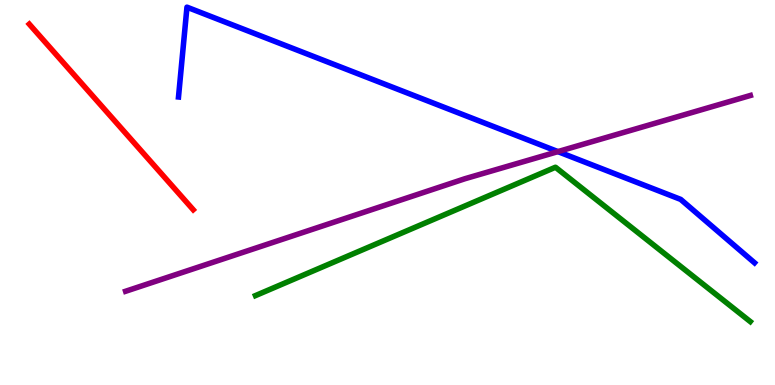[{'lines': ['blue', 'red'], 'intersections': []}, {'lines': ['green', 'red'], 'intersections': []}, {'lines': ['purple', 'red'], 'intersections': []}, {'lines': ['blue', 'green'], 'intersections': []}, {'lines': ['blue', 'purple'], 'intersections': [{'x': 7.2, 'y': 6.06}]}, {'lines': ['green', 'purple'], 'intersections': []}]